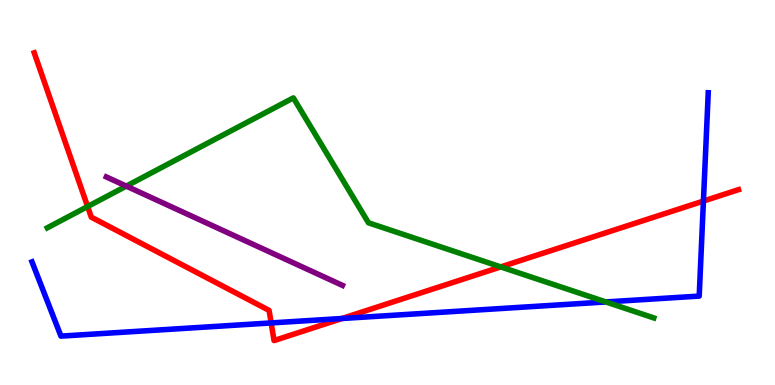[{'lines': ['blue', 'red'], 'intersections': [{'x': 3.5, 'y': 1.61}, {'x': 4.41, 'y': 1.73}, {'x': 9.08, 'y': 4.78}]}, {'lines': ['green', 'red'], 'intersections': [{'x': 1.13, 'y': 4.64}, {'x': 6.46, 'y': 3.07}]}, {'lines': ['purple', 'red'], 'intersections': []}, {'lines': ['blue', 'green'], 'intersections': [{'x': 7.82, 'y': 2.16}]}, {'lines': ['blue', 'purple'], 'intersections': []}, {'lines': ['green', 'purple'], 'intersections': [{'x': 1.63, 'y': 5.17}]}]